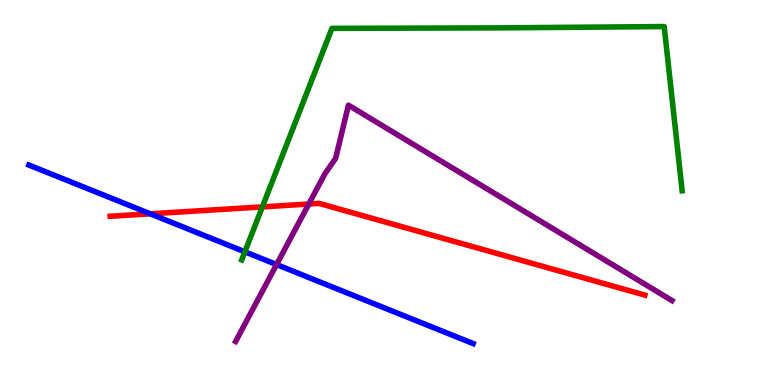[{'lines': ['blue', 'red'], 'intersections': [{'x': 1.94, 'y': 4.45}]}, {'lines': ['green', 'red'], 'intersections': [{'x': 3.39, 'y': 4.63}]}, {'lines': ['purple', 'red'], 'intersections': [{'x': 3.98, 'y': 4.7}]}, {'lines': ['blue', 'green'], 'intersections': [{'x': 3.16, 'y': 3.46}]}, {'lines': ['blue', 'purple'], 'intersections': [{'x': 3.57, 'y': 3.13}]}, {'lines': ['green', 'purple'], 'intersections': []}]